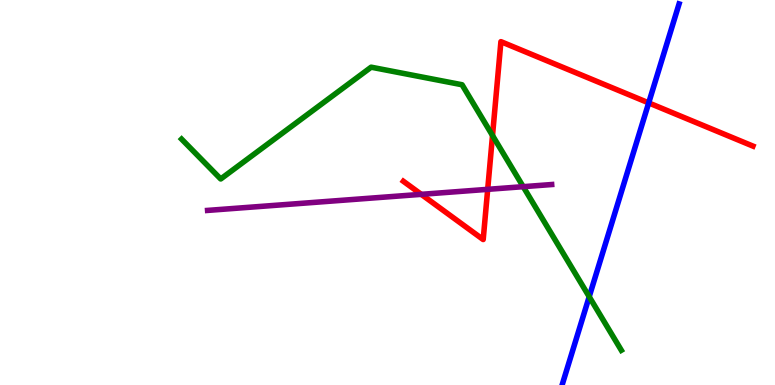[{'lines': ['blue', 'red'], 'intersections': [{'x': 8.37, 'y': 7.33}]}, {'lines': ['green', 'red'], 'intersections': [{'x': 6.35, 'y': 6.48}]}, {'lines': ['purple', 'red'], 'intersections': [{'x': 5.44, 'y': 4.95}, {'x': 6.29, 'y': 5.08}]}, {'lines': ['blue', 'green'], 'intersections': [{'x': 7.6, 'y': 2.29}]}, {'lines': ['blue', 'purple'], 'intersections': []}, {'lines': ['green', 'purple'], 'intersections': [{'x': 6.75, 'y': 5.15}]}]